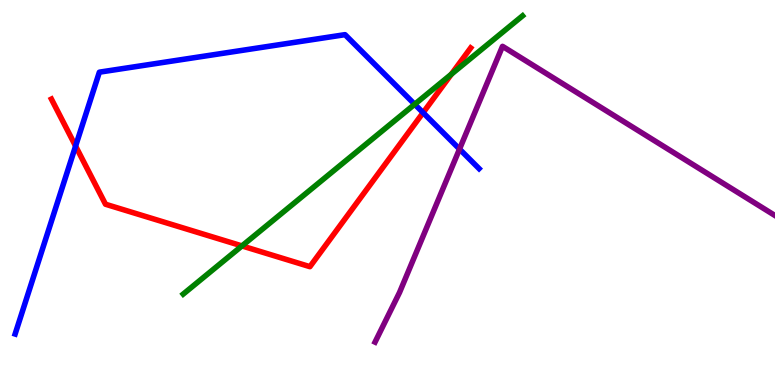[{'lines': ['blue', 'red'], 'intersections': [{'x': 0.975, 'y': 6.21}, {'x': 5.46, 'y': 7.07}]}, {'lines': ['green', 'red'], 'intersections': [{'x': 3.12, 'y': 3.61}, {'x': 5.82, 'y': 8.07}]}, {'lines': ['purple', 'red'], 'intersections': []}, {'lines': ['blue', 'green'], 'intersections': [{'x': 5.35, 'y': 7.29}]}, {'lines': ['blue', 'purple'], 'intersections': [{'x': 5.93, 'y': 6.13}]}, {'lines': ['green', 'purple'], 'intersections': []}]